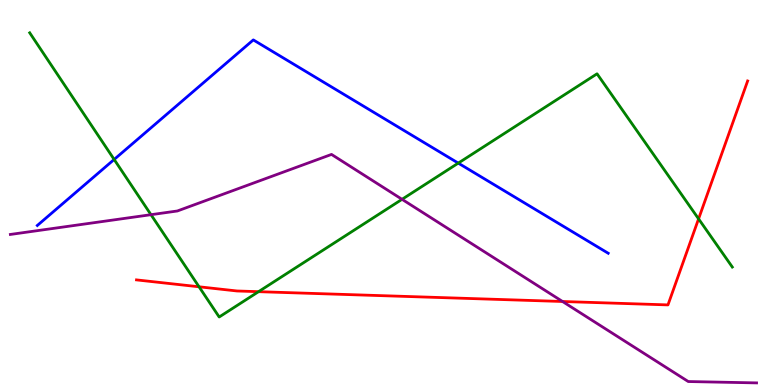[{'lines': ['blue', 'red'], 'intersections': []}, {'lines': ['green', 'red'], 'intersections': [{'x': 2.57, 'y': 2.55}, {'x': 3.34, 'y': 2.42}, {'x': 9.01, 'y': 4.32}]}, {'lines': ['purple', 'red'], 'intersections': [{'x': 7.26, 'y': 2.17}]}, {'lines': ['blue', 'green'], 'intersections': [{'x': 1.47, 'y': 5.86}, {'x': 5.91, 'y': 5.76}]}, {'lines': ['blue', 'purple'], 'intersections': []}, {'lines': ['green', 'purple'], 'intersections': [{'x': 1.95, 'y': 4.42}, {'x': 5.19, 'y': 4.82}]}]